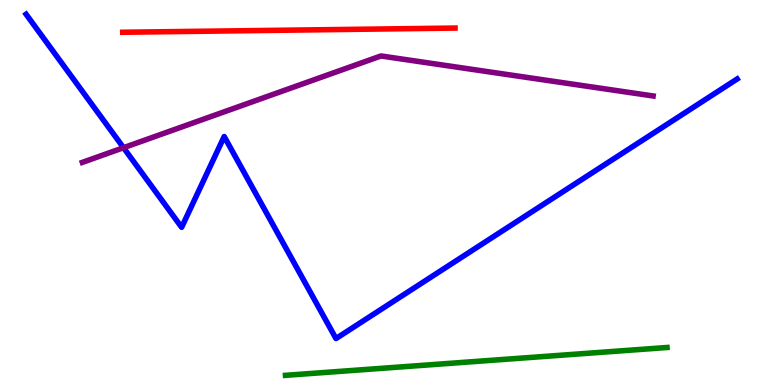[{'lines': ['blue', 'red'], 'intersections': []}, {'lines': ['green', 'red'], 'intersections': []}, {'lines': ['purple', 'red'], 'intersections': []}, {'lines': ['blue', 'green'], 'intersections': []}, {'lines': ['blue', 'purple'], 'intersections': [{'x': 1.59, 'y': 6.16}]}, {'lines': ['green', 'purple'], 'intersections': []}]